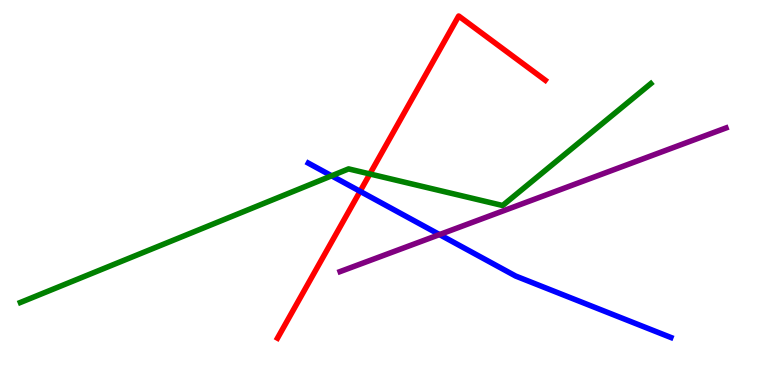[{'lines': ['blue', 'red'], 'intersections': [{'x': 4.65, 'y': 5.03}]}, {'lines': ['green', 'red'], 'intersections': [{'x': 4.77, 'y': 5.48}]}, {'lines': ['purple', 'red'], 'intersections': []}, {'lines': ['blue', 'green'], 'intersections': [{'x': 4.28, 'y': 5.43}]}, {'lines': ['blue', 'purple'], 'intersections': [{'x': 5.67, 'y': 3.91}]}, {'lines': ['green', 'purple'], 'intersections': []}]